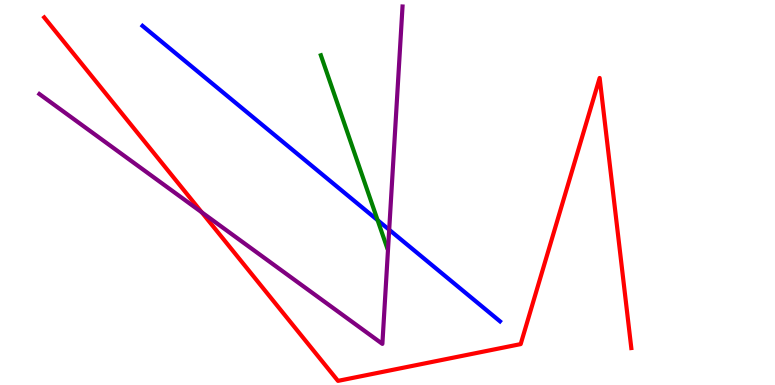[{'lines': ['blue', 'red'], 'intersections': []}, {'lines': ['green', 'red'], 'intersections': []}, {'lines': ['purple', 'red'], 'intersections': [{'x': 2.6, 'y': 4.49}]}, {'lines': ['blue', 'green'], 'intersections': [{'x': 4.87, 'y': 4.28}]}, {'lines': ['blue', 'purple'], 'intersections': [{'x': 5.02, 'y': 4.03}]}, {'lines': ['green', 'purple'], 'intersections': []}]